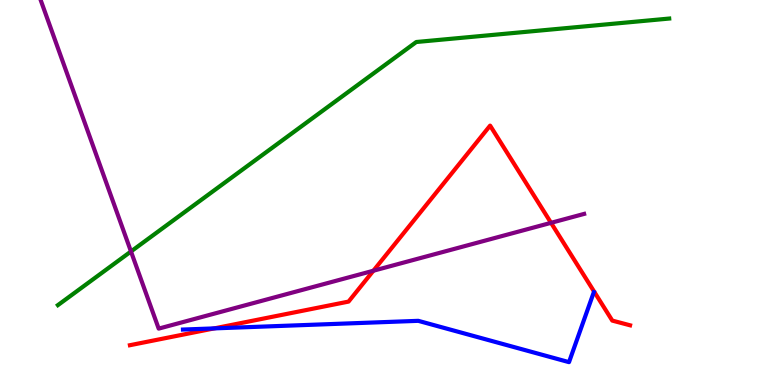[{'lines': ['blue', 'red'], 'intersections': [{'x': 2.76, 'y': 1.47}]}, {'lines': ['green', 'red'], 'intersections': []}, {'lines': ['purple', 'red'], 'intersections': [{'x': 4.82, 'y': 2.97}, {'x': 7.11, 'y': 4.21}]}, {'lines': ['blue', 'green'], 'intersections': []}, {'lines': ['blue', 'purple'], 'intersections': []}, {'lines': ['green', 'purple'], 'intersections': [{'x': 1.69, 'y': 3.47}]}]